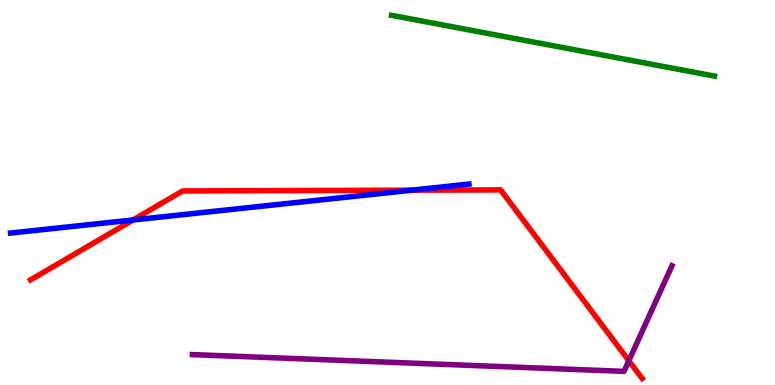[{'lines': ['blue', 'red'], 'intersections': [{'x': 1.72, 'y': 4.29}, {'x': 5.31, 'y': 5.06}]}, {'lines': ['green', 'red'], 'intersections': []}, {'lines': ['purple', 'red'], 'intersections': [{'x': 8.11, 'y': 0.63}]}, {'lines': ['blue', 'green'], 'intersections': []}, {'lines': ['blue', 'purple'], 'intersections': []}, {'lines': ['green', 'purple'], 'intersections': []}]